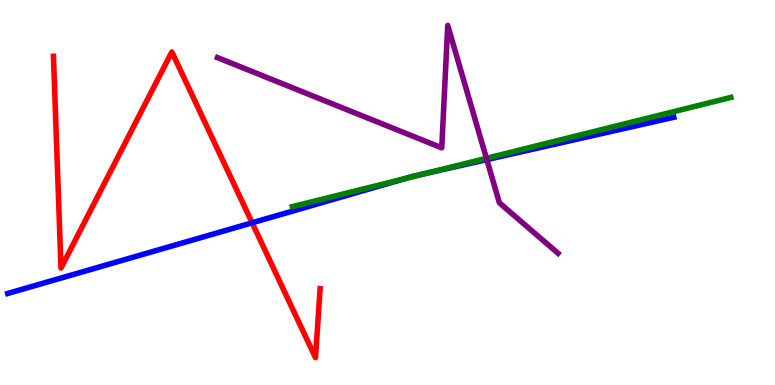[{'lines': ['blue', 'red'], 'intersections': [{'x': 3.25, 'y': 4.21}]}, {'lines': ['green', 'red'], 'intersections': []}, {'lines': ['purple', 'red'], 'intersections': []}, {'lines': ['blue', 'green'], 'intersections': [{'x': 5.23, 'y': 5.36}, {'x': 5.5, 'y': 5.5}]}, {'lines': ['blue', 'purple'], 'intersections': [{'x': 6.28, 'y': 5.85}]}, {'lines': ['green', 'purple'], 'intersections': [{'x': 6.28, 'y': 5.89}]}]